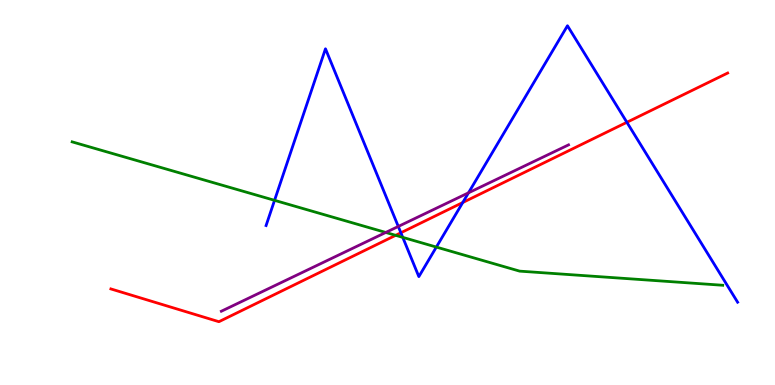[{'lines': ['blue', 'red'], 'intersections': [{'x': 5.17, 'y': 3.95}, {'x': 5.97, 'y': 4.74}, {'x': 8.09, 'y': 6.82}]}, {'lines': ['green', 'red'], 'intersections': [{'x': 5.11, 'y': 3.89}]}, {'lines': ['purple', 'red'], 'intersections': []}, {'lines': ['blue', 'green'], 'intersections': [{'x': 3.54, 'y': 4.8}, {'x': 5.2, 'y': 3.83}, {'x': 5.63, 'y': 3.58}]}, {'lines': ['blue', 'purple'], 'intersections': [{'x': 5.14, 'y': 4.12}, {'x': 6.05, 'y': 4.99}]}, {'lines': ['green', 'purple'], 'intersections': [{'x': 4.98, 'y': 3.96}]}]